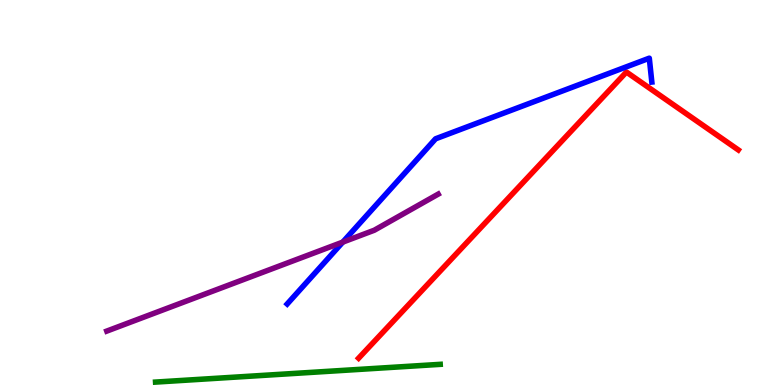[{'lines': ['blue', 'red'], 'intersections': []}, {'lines': ['green', 'red'], 'intersections': []}, {'lines': ['purple', 'red'], 'intersections': []}, {'lines': ['blue', 'green'], 'intersections': []}, {'lines': ['blue', 'purple'], 'intersections': [{'x': 4.42, 'y': 3.71}]}, {'lines': ['green', 'purple'], 'intersections': []}]